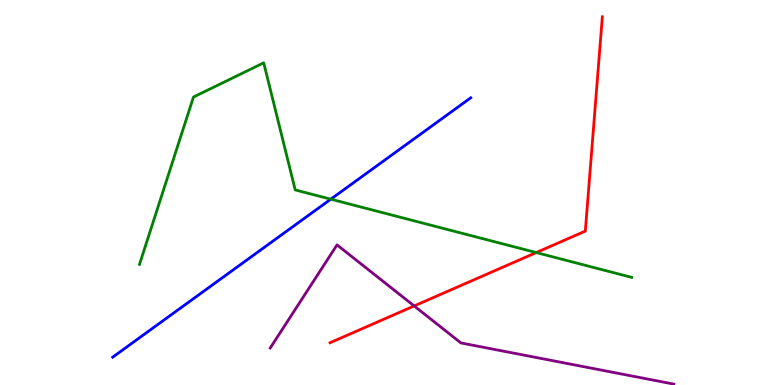[{'lines': ['blue', 'red'], 'intersections': []}, {'lines': ['green', 'red'], 'intersections': [{'x': 6.92, 'y': 3.44}]}, {'lines': ['purple', 'red'], 'intersections': [{'x': 5.34, 'y': 2.05}]}, {'lines': ['blue', 'green'], 'intersections': [{'x': 4.27, 'y': 4.83}]}, {'lines': ['blue', 'purple'], 'intersections': []}, {'lines': ['green', 'purple'], 'intersections': []}]